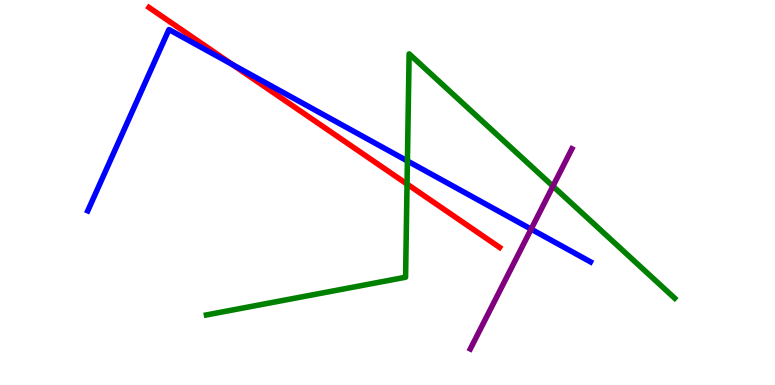[{'lines': ['blue', 'red'], 'intersections': [{'x': 3.0, 'y': 8.33}]}, {'lines': ['green', 'red'], 'intersections': [{'x': 5.25, 'y': 5.22}]}, {'lines': ['purple', 'red'], 'intersections': []}, {'lines': ['blue', 'green'], 'intersections': [{'x': 5.26, 'y': 5.82}]}, {'lines': ['blue', 'purple'], 'intersections': [{'x': 6.85, 'y': 4.05}]}, {'lines': ['green', 'purple'], 'intersections': [{'x': 7.13, 'y': 5.16}]}]